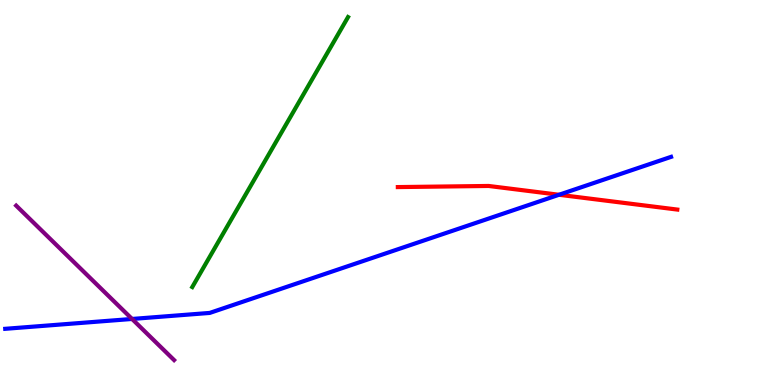[{'lines': ['blue', 'red'], 'intersections': [{'x': 7.21, 'y': 4.94}]}, {'lines': ['green', 'red'], 'intersections': []}, {'lines': ['purple', 'red'], 'intersections': []}, {'lines': ['blue', 'green'], 'intersections': []}, {'lines': ['blue', 'purple'], 'intersections': [{'x': 1.7, 'y': 1.72}]}, {'lines': ['green', 'purple'], 'intersections': []}]